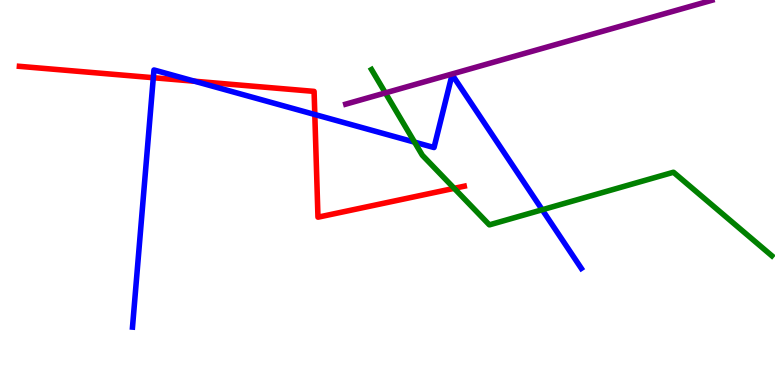[{'lines': ['blue', 'red'], 'intersections': [{'x': 1.98, 'y': 7.98}, {'x': 2.51, 'y': 7.89}, {'x': 4.06, 'y': 7.03}]}, {'lines': ['green', 'red'], 'intersections': [{'x': 5.86, 'y': 5.11}]}, {'lines': ['purple', 'red'], 'intersections': []}, {'lines': ['blue', 'green'], 'intersections': [{'x': 5.35, 'y': 6.31}, {'x': 7.0, 'y': 4.55}]}, {'lines': ['blue', 'purple'], 'intersections': []}, {'lines': ['green', 'purple'], 'intersections': [{'x': 4.97, 'y': 7.59}]}]